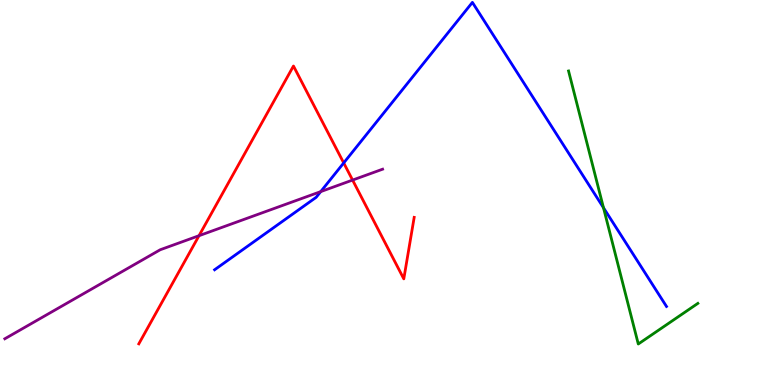[{'lines': ['blue', 'red'], 'intersections': [{'x': 4.43, 'y': 5.77}]}, {'lines': ['green', 'red'], 'intersections': []}, {'lines': ['purple', 'red'], 'intersections': [{'x': 2.57, 'y': 3.88}, {'x': 4.55, 'y': 5.32}]}, {'lines': ['blue', 'green'], 'intersections': [{'x': 7.79, 'y': 4.6}]}, {'lines': ['blue', 'purple'], 'intersections': [{'x': 4.14, 'y': 5.02}]}, {'lines': ['green', 'purple'], 'intersections': []}]